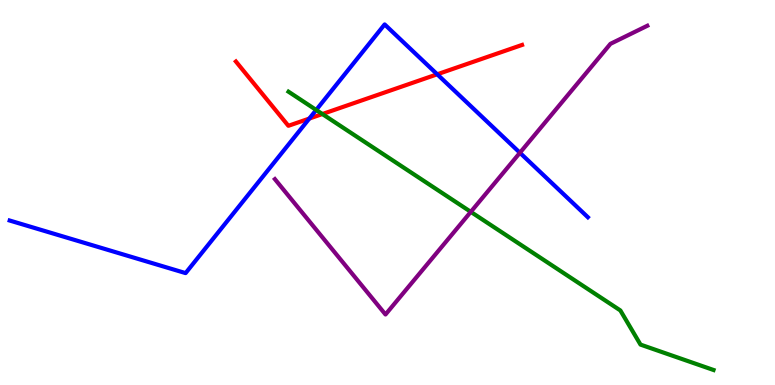[{'lines': ['blue', 'red'], 'intersections': [{'x': 3.99, 'y': 6.92}, {'x': 5.64, 'y': 8.07}]}, {'lines': ['green', 'red'], 'intersections': [{'x': 4.16, 'y': 7.04}]}, {'lines': ['purple', 'red'], 'intersections': []}, {'lines': ['blue', 'green'], 'intersections': [{'x': 4.08, 'y': 7.14}]}, {'lines': ['blue', 'purple'], 'intersections': [{'x': 6.71, 'y': 6.03}]}, {'lines': ['green', 'purple'], 'intersections': [{'x': 6.07, 'y': 4.5}]}]